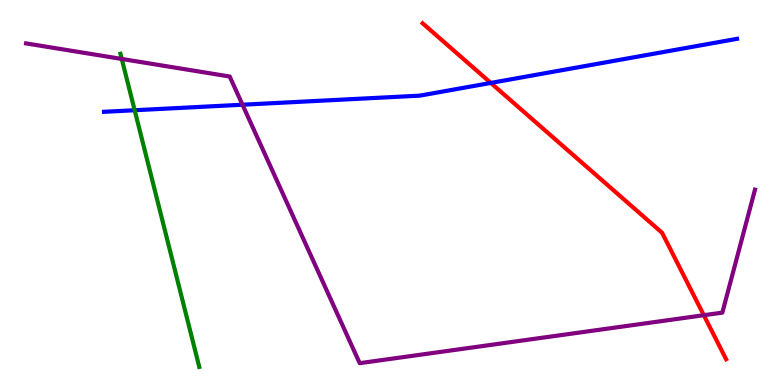[{'lines': ['blue', 'red'], 'intersections': [{'x': 6.33, 'y': 7.85}]}, {'lines': ['green', 'red'], 'intersections': []}, {'lines': ['purple', 'red'], 'intersections': [{'x': 9.08, 'y': 1.81}]}, {'lines': ['blue', 'green'], 'intersections': [{'x': 1.74, 'y': 7.14}]}, {'lines': ['blue', 'purple'], 'intersections': [{'x': 3.13, 'y': 7.28}]}, {'lines': ['green', 'purple'], 'intersections': [{'x': 1.57, 'y': 8.47}]}]